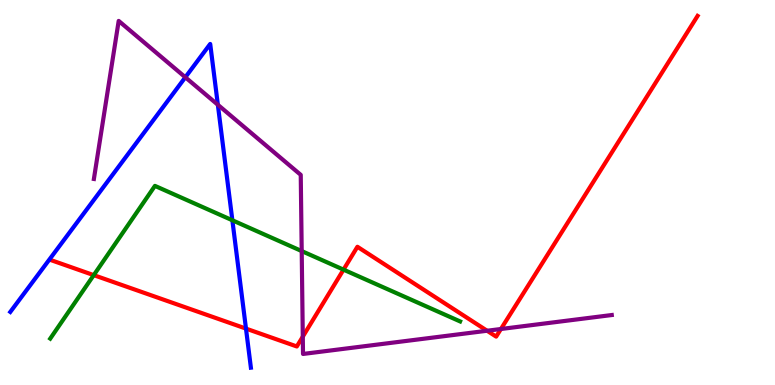[{'lines': ['blue', 'red'], 'intersections': [{'x': 3.17, 'y': 1.46}]}, {'lines': ['green', 'red'], 'intersections': [{'x': 1.21, 'y': 2.85}, {'x': 4.43, 'y': 3.0}]}, {'lines': ['purple', 'red'], 'intersections': [{'x': 3.91, 'y': 1.26}, {'x': 6.29, 'y': 1.41}, {'x': 6.46, 'y': 1.45}]}, {'lines': ['blue', 'green'], 'intersections': [{'x': 3.0, 'y': 4.28}]}, {'lines': ['blue', 'purple'], 'intersections': [{'x': 2.39, 'y': 7.99}, {'x': 2.81, 'y': 7.28}]}, {'lines': ['green', 'purple'], 'intersections': [{'x': 3.89, 'y': 3.48}]}]